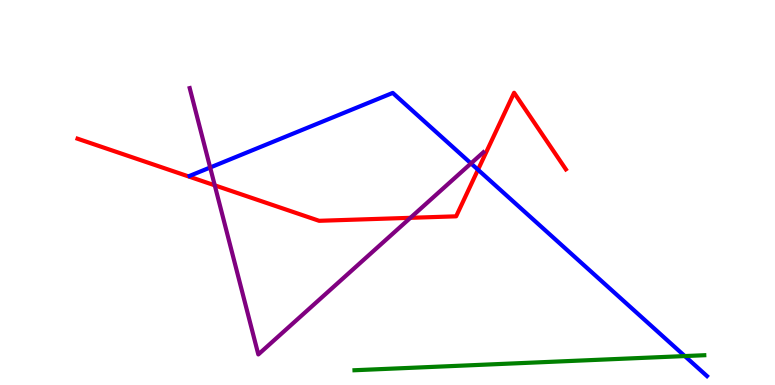[{'lines': ['blue', 'red'], 'intersections': [{'x': 6.17, 'y': 5.59}]}, {'lines': ['green', 'red'], 'intersections': []}, {'lines': ['purple', 'red'], 'intersections': [{'x': 2.77, 'y': 5.19}, {'x': 5.3, 'y': 4.34}]}, {'lines': ['blue', 'green'], 'intersections': [{'x': 8.84, 'y': 0.751}]}, {'lines': ['blue', 'purple'], 'intersections': [{'x': 2.71, 'y': 5.65}, {'x': 6.08, 'y': 5.76}]}, {'lines': ['green', 'purple'], 'intersections': []}]